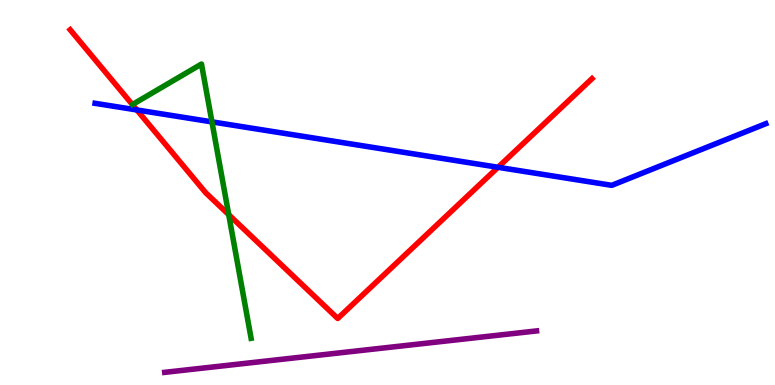[{'lines': ['blue', 'red'], 'intersections': [{'x': 1.77, 'y': 7.14}, {'x': 6.43, 'y': 5.65}]}, {'lines': ['green', 'red'], 'intersections': [{'x': 2.95, 'y': 4.42}]}, {'lines': ['purple', 'red'], 'intersections': []}, {'lines': ['blue', 'green'], 'intersections': [{'x': 2.73, 'y': 6.83}]}, {'lines': ['blue', 'purple'], 'intersections': []}, {'lines': ['green', 'purple'], 'intersections': []}]